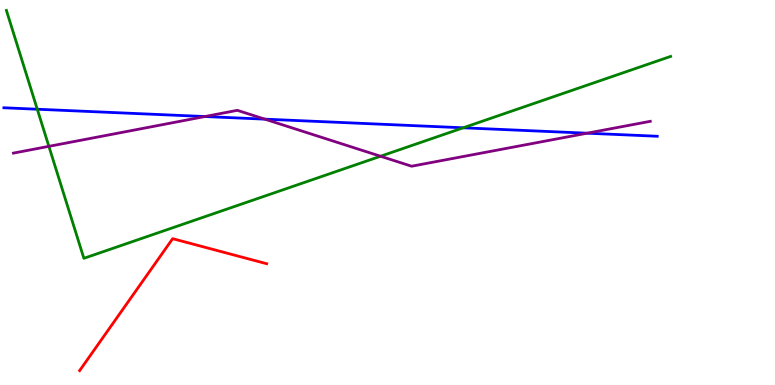[{'lines': ['blue', 'red'], 'intersections': []}, {'lines': ['green', 'red'], 'intersections': []}, {'lines': ['purple', 'red'], 'intersections': []}, {'lines': ['blue', 'green'], 'intersections': [{'x': 0.481, 'y': 7.16}, {'x': 5.98, 'y': 6.68}]}, {'lines': ['blue', 'purple'], 'intersections': [{'x': 2.64, 'y': 6.97}, {'x': 3.42, 'y': 6.91}, {'x': 7.58, 'y': 6.54}]}, {'lines': ['green', 'purple'], 'intersections': [{'x': 0.631, 'y': 6.2}, {'x': 4.91, 'y': 5.94}]}]